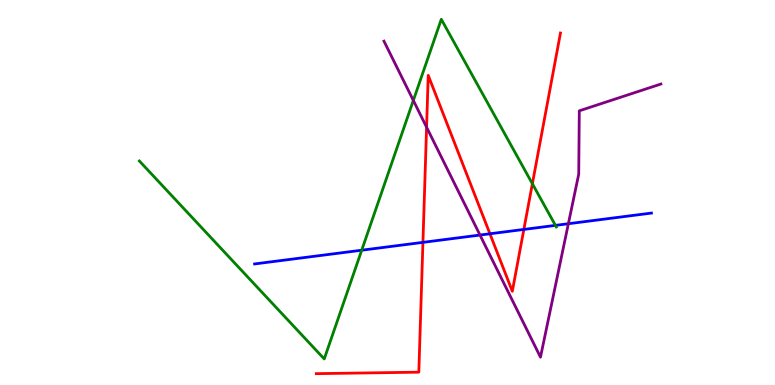[{'lines': ['blue', 'red'], 'intersections': [{'x': 5.46, 'y': 3.7}, {'x': 6.32, 'y': 3.93}, {'x': 6.76, 'y': 4.04}]}, {'lines': ['green', 'red'], 'intersections': [{'x': 6.87, 'y': 5.23}]}, {'lines': ['purple', 'red'], 'intersections': [{'x': 5.5, 'y': 6.7}]}, {'lines': ['blue', 'green'], 'intersections': [{'x': 4.67, 'y': 3.5}, {'x': 7.17, 'y': 4.15}]}, {'lines': ['blue', 'purple'], 'intersections': [{'x': 6.19, 'y': 3.89}, {'x': 7.33, 'y': 4.19}]}, {'lines': ['green', 'purple'], 'intersections': [{'x': 5.33, 'y': 7.39}]}]